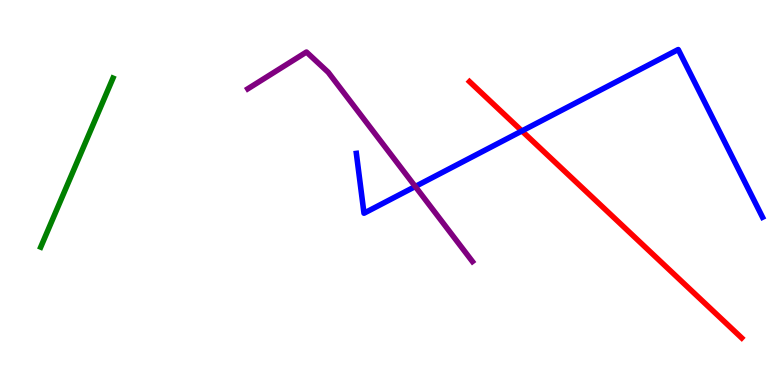[{'lines': ['blue', 'red'], 'intersections': [{'x': 6.73, 'y': 6.6}]}, {'lines': ['green', 'red'], 'intersections': []}, {'lines': ['purple', 'red'], 'intersections': []}, {'lines': ['blue', 'green'], 'intersections': []}, {'lines': ['blue', 'purple'], 'intersections': [{'x': 5.36, 'y': 5.16}]}, {'lines': ['green', 'purple'], 'intersections': []}]